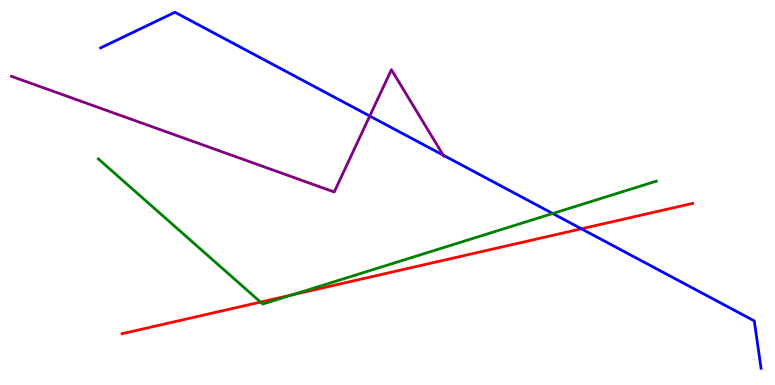[{'lines': ['blue', 'red'], 'intersections': [{'x': 7.5, 'y': 4.06}]}, {'lines': ['green', 'red'], 'intersections': [{'x': 3.36, 'y': 2.15}, {'x': 3.77, 'y': 2.34}]}, {'lines': ['purple', 'red'], 'intersections': []}, {'lines': ['blue', 'green'], 'intersections': [{'x': 7.13, 'y': 4.45}]}, {'lines': ['blue', 'purple'], 'intersections': [{'x': 4.77, 'y': 6.99}, {'x': 5.72, 'y': 5.97}]}, {'lines': ['green', 'purple'], 'intersections': []}]